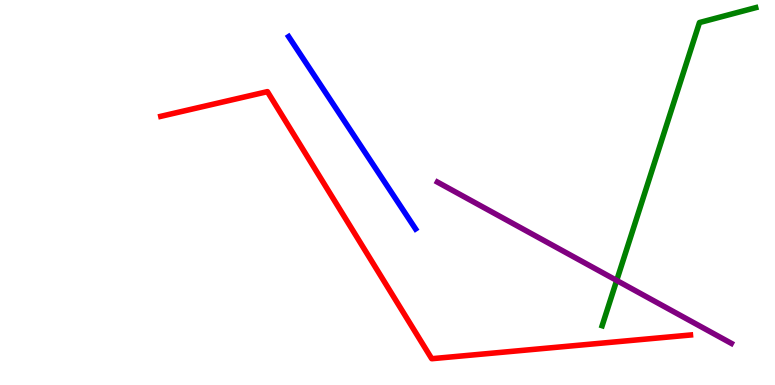[{'lines': ['blue', 'red'], 'intersections': []}, {'lines': ['green', 'red'], 'intersections': []}, {'lines': ['purple', 'red'], 'intersections': []}, {'lines': ['blue', 'green'], 'intersections': []}, {'lines': ['blue', 'purple'], 'intersections': []}, {'lines': ['green', 'purple'], 'intersections': [{'x': 7.96, 'y': 2.72}]}]